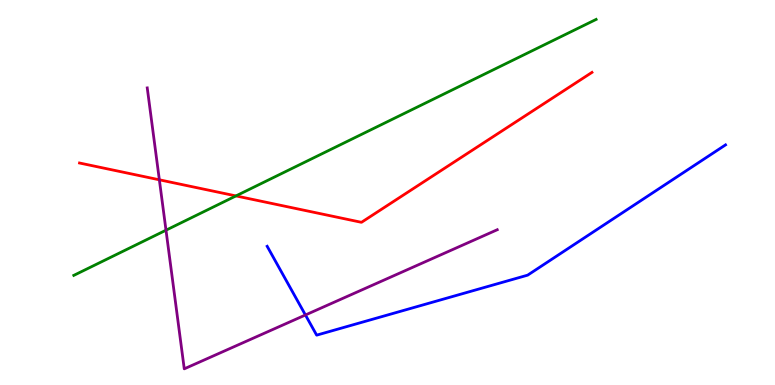[{'lines': ['blue', 'red'], 'intersections': []}, {'lines': ['green', 'red'], 'intersections': [{'x': 3.04, 'y': 4.91}]}, {'lines': ['purple', 'red'], 'intersections': [{'x': 2.06, 'y': 5.33}]}, {'lines': ['blue', 'green'], 'intersections': []}, {'lines': ['blue', 'purple'], 'intersections': [{'x': 3.94, 'y': 1.82}]}, {'lines': ['green', 'purple'], 'intersections': [{'x': 2.14, 'y': 4.02}]}]